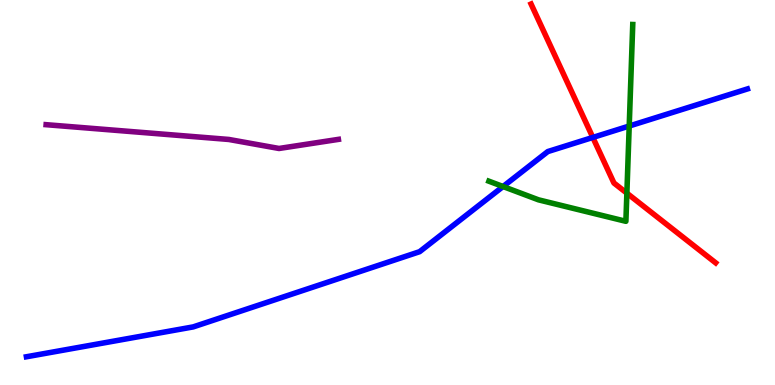[{'lines': ['blue', 'red'], 'intersections': [{'x': 7.65, 'y': 6.43}]}, {'lines': ['green', 'red'], 'intersections': [{'x': 8.09, 'y': 4.98}]}, {'lines': ['purple', 'red'], 'intersections': []}, {'lines': ['blue', 'green'], 'intersections': [{'x': 6.49, 'y': 5.16}, {'x': 8.12, 'y': 6.73}]}, {'lines': ['blue', 'purple'], 'intersections': []}, {'lines': ['green', 'purple'], 'intersections': []}]